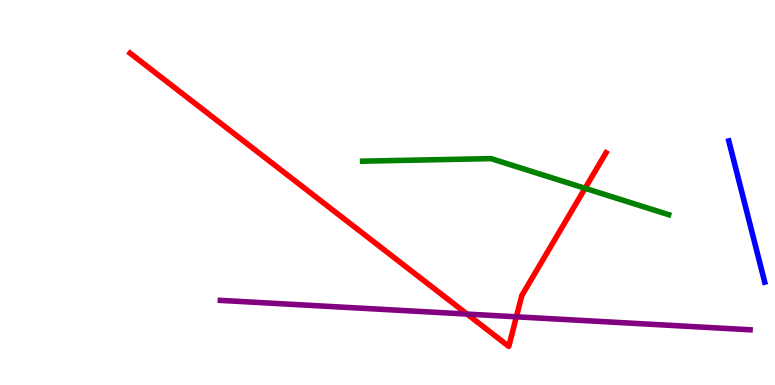[{'lines': ['blue', 'red'], 'intersections': []}, {'lines': ['green', 'red'], 'intersections': [{'x': 7.55, 'y': 5.11}]}, {'lines': ['purple', 'red'], 'intersections': [{'x': 6.03, 'y': 1.84}, {'x': 6.66, 'y': 1.77}]}, {'lines': ['blue', 'green'], 'intersections': []}, {'lines': ['blue', 'purple'], 'intersections': []}, {'lines': ['green', 'purple'], 'intersections': []}]